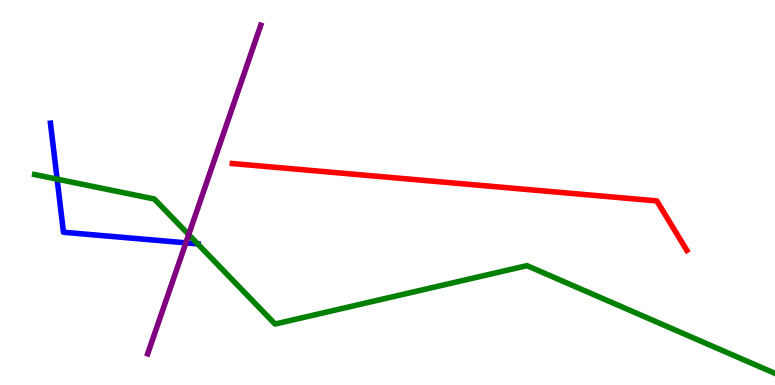[{'lines': ['blue', 'red'], 'intersections': []}, {'lines': ['green', 'red'], 'intersections': []}, {'lines': ['purple', 'red'], 'intersections': []}, {'lines': ['blue', 'green'], 'intersections': [{'x': 0.737, 'y': 5.35}, {'x': 2.55, 'y': 3.67}]}, {'lines': ['blue', 'purple'], 'intersections': [{'x': 2.4, 'y': 3.69}]}, {'lines': ['green', 'purple'], 'intersections': [{'x': 2.44, 'y': 3.91}]}]